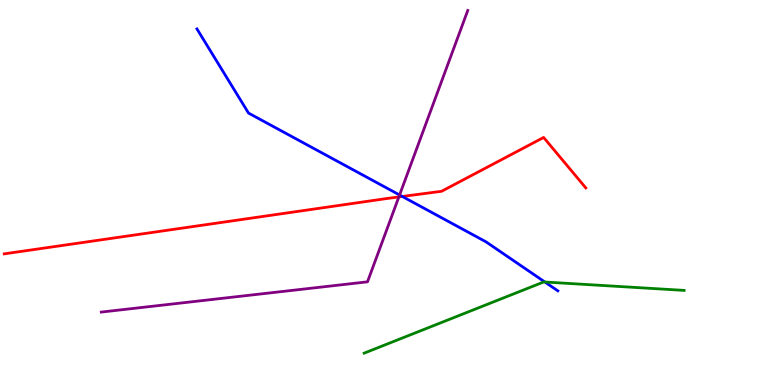[{'lines': ['blue', 'red'], 'intersections': [{'x': 5.19, 'y': 4.9}]}, {'lines': ['green', 'red'], 'intersections': []}, {'lines': ['purple', 'red'], 'intersections': [{'x': 5.15, 'y': 4.89}]}, {'lines': ['blue', 'green'], 'intersections': [{'x': 7.03, 'y': 2.68}]}, {'lines': ['blue', 'purple'], 'intersections': [{'x': 5.16, 'y': 4.94}]}, {'lines': ['green', 'purple'], 'intersections': []}]